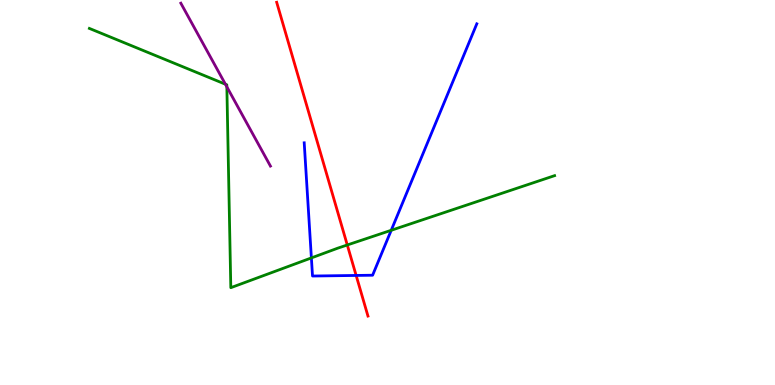[{'lines': ['blue', 'red'], 'intersections': [{'x': 4.6, 'y': 2.85}]}, {'lines': ['green', 'red'], 'intersections': [{'x': 4.48, 'y': 3.64}]}, {'lines': ['purple', 'red'], 'intersections': []}, {'lines': ['blue', 'green'], 'intersections': [{'x': 4.02, 'y': 3.3}, {'x': 5.05, 'y': 4.02}]}, {'lines': ['blue', 'purple'], 'intersections': []}, {'lines': ['green', 'purple'], 'intersections': [{'x': 2.91, 'y': 7.81}, {'x': 2.93, 'y': 7.74}]}]